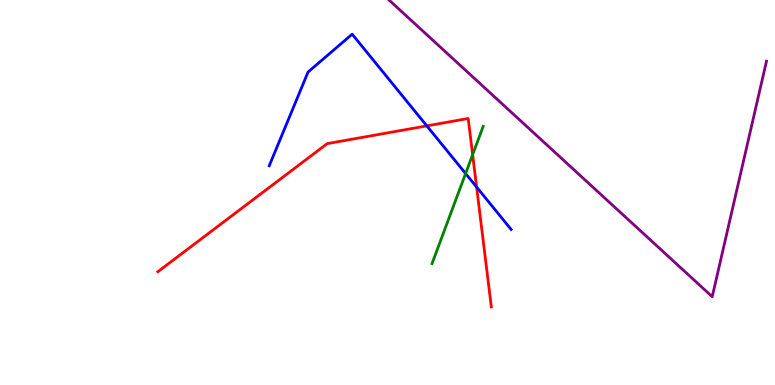[{'lines': ['blue', 'red'], 'intersections': [{'x': 5.51, 'y': 6.73}, {'x': 6.15, 'y': 5.14}]}, {'lines': ['green', 'red'], 'intersections': [{'x': 6.1, 'y': 5.98}]}, {'lines': ['purple', 'red'], 'intersections': []}, {'lines': ['blue', 'green'], 'intersections': [{'x': 6.01, 'y': 5.49}]}, {'lines': ['blue', 'purple'], 'intersections': []}, {'lines': ['green', 'purple'], 'intersections': []}]